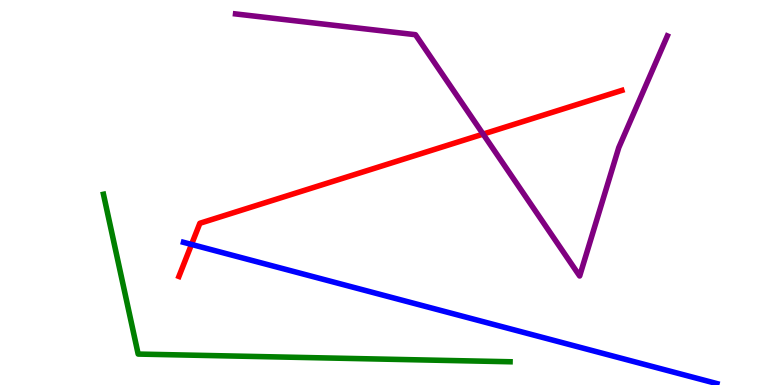[{'lines': ['blue', 'red'], 'intersections': [{'x': 2.47, 'y': 3.65}]}, {'lines': ['green', 'red'], 'intersections': []}, {'lines': ['purple', 'red'], 'intersections': [{'x': 6.23, 'y': 6.52}]}, {'lines': ['blue', 'green'], 'intersections': []}, {'lines': ['blue', 'purple'], 'intersections': []}, {'lines': ['green', 'purple'], 'intersections': []}]